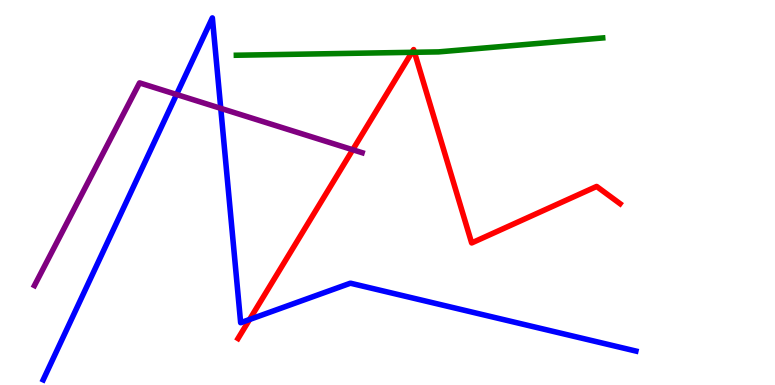[{'lines': ['blue', 'red'], 'intersections': [{'x': 3.22, 'y': 1.7}]}, {'lines': ['green', 'red'], 'intersections': [{'x': 5.32, 'y': 8.64}, {'x': 5.35, 'y': 8.64}]}, {'lines': ['purple', 'red'], 'intersections': [{'x': 4.55, 'y': 6.11}]}, {'lines': ['blue', 'green'], 'intersections': []}, {'lines': ['blue', 'purple'], 'intersections': [{'x': 2.28, 'y': 7.55}, {'x': 2.85, 'y': 7.19}]}, {'lines': ['green', 'purple'], 'intersections': []}]